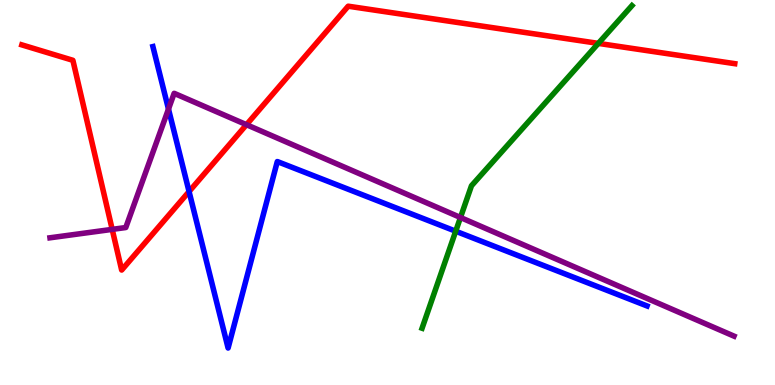[{'lines': ['blue', 'red'], 'intersections': [{'x': 2.44, 'y': 5.02}]}, {'lines': ['green', 'red'], 'intersections': [{'x': 7.72, 'y': 8.87}]}, {'lines': ['purple', 'red'], 'intersections': [{'x': 1.45, 'y': 4.04}, {'x': 3.18, 'y': 6.76}]}, {'lines': ['blue', 'green'], 'intersections': [{'x': 5.88, 'y': 3.99}]}, {'lines': ['blue', 'purple'], 'intersections': [{'x': 2.17, 'y': 7.17}]}, {'lines': ['green', 'purple'], 'intersections': [{'x': 5.94, 'y': 4.35}]}]